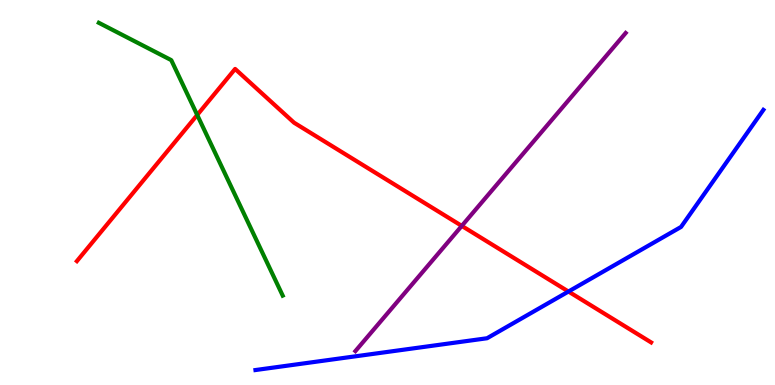[{'lines': ['blue', 'red'], 'intersections': [{'x': 7.33, 'y': 2.43}]}, {'lines': ['green', 'red'], 'intersections': [{'x': 2.54, 'y': 7.01}]}, {'lines': ['purple', 'red'], 'intersections': [{'x': 5.96, 'y': 4.13}]}, {'lines': ['blue', 'green'], 'intersections': []}, {'lines': ['blue', 'purple'], 'intersections': []}, {'lines': ['green', 'purple'], 'intersections': []}]